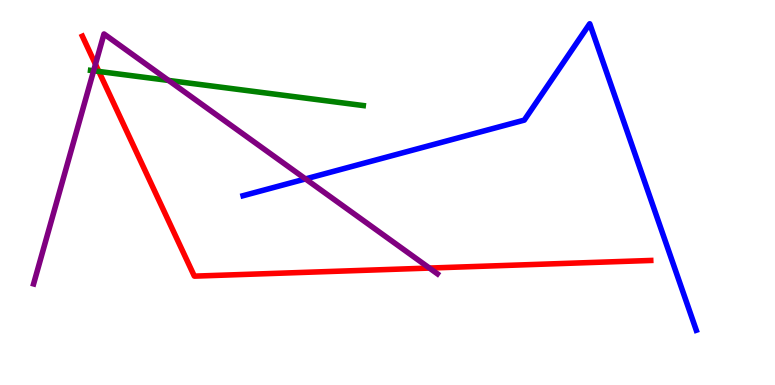[{'lines': ['blue', 'red'], 'intersections': []}, {'lines': ['green', 'red'], 'intersections': [{'x': 1.28, 'y': 8.14}]}, {'lines': ['purple', 'red'], 'intersections': [{'x': 1.23, 'y': 8.33}, {'x': 5.54, 'y': 3.04}]}, {'lines': ['blue', 'green'], 'intersections': []}, {'lines': ['blue', 'purple'], 'intersections': [{'x': 3.94, 'y': 5.35}]}, {'lines': ['green', 'purple'], 'intersections': [{'x': 1.21, 'y': 8.16}, {'x': 2.18, 'y': 7.91}]}]